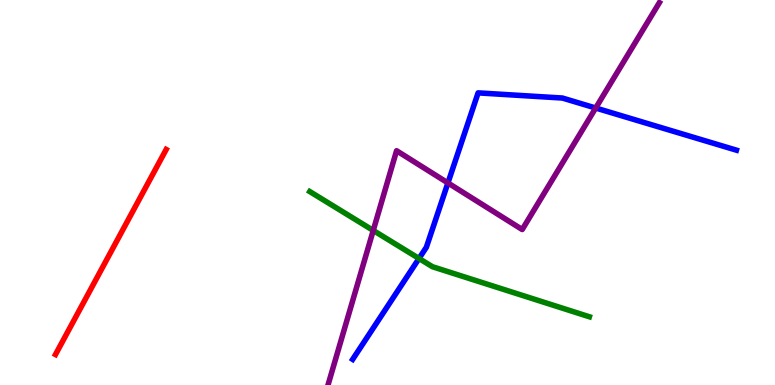[{'lines': ['blue', 'red'], 'intersections': []}, {'lines': ['green', 'red'], 'intersections': []}, {'lines': ['purple', 'red'], 'intersections': []}, {'lines': ['blue', 'green'], 'intersections': [{'x': 5.41, 'y': 3.29}]}, {'lines': ['blue', 'purple'], 'intersections': [{'x': 5.78, 'y': 5.25}, {'x': 7.69, 'y': 7.19}]}, {'lines': ['green', 'purple'], 'intersections': [{'x': 4.82, 'y': 4.01}]}]